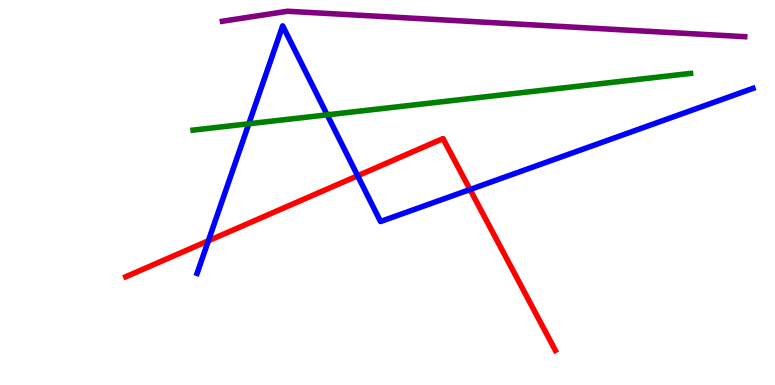[{'lines': ['blue', 'red'], 'intersections': [{'x': 2.69, 'y': 3.75}, {'x': 4.61, 'y': 5.43}, {'x': 6.06, 'y': 5.08}]}, {'lines': ['green', 'red'], 'intersections': []}, {'lines': ['purple', 'red'], 'intersections': []}, {'lines': ['blue', 'green'], 'intersections': [{'x': 3.21, 'y': 6.79}, {'x': 4.22, 'y': 7.02}]}, {'lines': ['blue', 'purple'], 'intersections': []}, {'lines': ['green', 'purple'], 'intersections': []}]